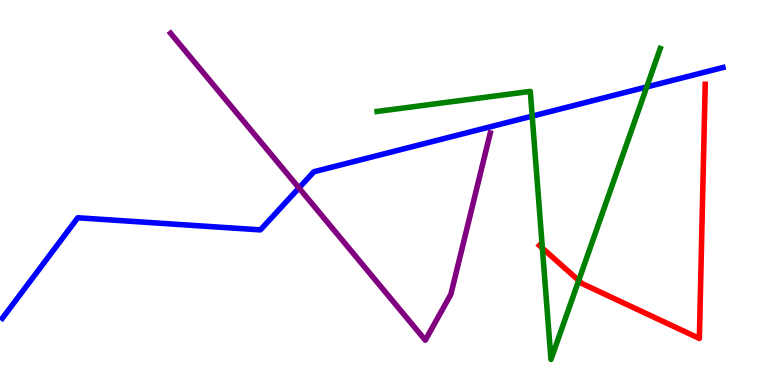[{'lines': ['blue', 'red'], 'intersections': []}, {'lines': ['green', 'red'], 'intersections': [{'x': 7.0, 'y': 3.55}, {'x': 7.47, 'y': 2.71}]}, {'lines': ['purple', 'red'], 'intersections': []}, {'lines': ['blue', 'green'], 'intersections': [{'x': 6.87, 'y': 6.98}, {'x': 8.34, 'y': 7.74}]}, {'lines': ['blue', 'purple'], 'intersections': [{'x': 3.86, 'y': 5.12}]}, {'lines': ['green', 'purple'], 'intersections': []}]